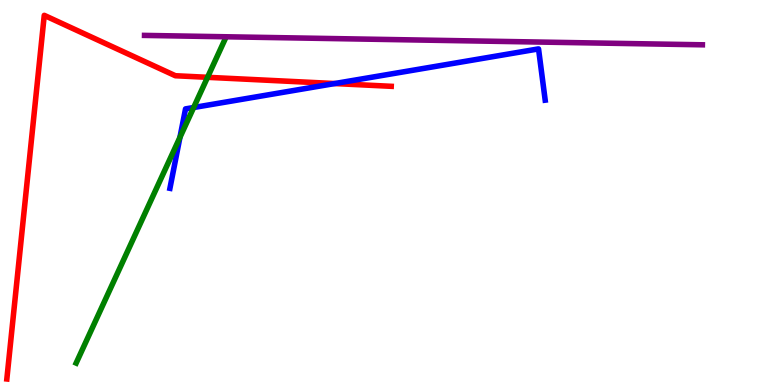[{'lines': ['blue', 'red'], 'intersections': [{'x': 4.32, 'y': 7.83}]}, {'lines': ['green', 'red'], 'intersections': [{'x': 2.68, 'y': 7.99}]}, {'lines': ['purple', 'red'], 'intersections': []}, {'lines': ['blue', 'green'], 'intersections': [{'x': 2.32, 'y': 6.43}, {'x': 2.5, 'y': 7.21}]}, {'lines': ['blue', 'purple'], 'intersections': []}, {'lines': ['green', 'purple'], 'intersections': []}]